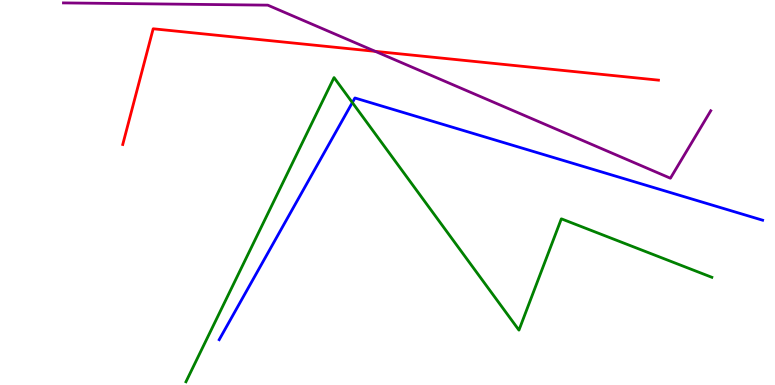[{'lines': ['blue', 'red'], 'intersections': []}, {'lines': ['green', 'red'], 'intersections': []}, {'lines': ['purple', 'red'], 'intersections': [{'x': 4.84, 'y': 8.67}]}, {'lines': ['blue', 'green'], 'intersections': [{'x': 4.55, 'y': 7.34}]}, {'lines': ['blue', 'purple'], 'intersections': []}, {'lines': ['green', 'purple'], 'intersections': []}]